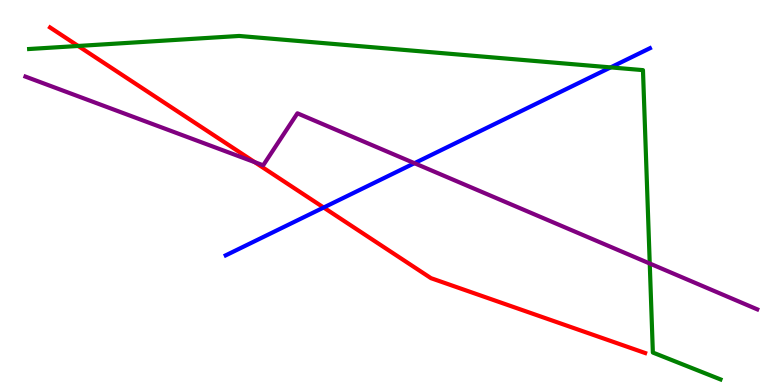[{'lines': ['blue', 'red'], 'intersections': [{'x': 4.18, 'y': 4.61}]}, {'lines': ['green', 'red'], 'intersections': [{'x': 1.01, 'y': 8.81}]}, {'lines': ['purple', 'red'], 'intersections': [{'x': 3.29, 'y': 5.79}]}, {'lines': ['blue', 'green'], 'intersections': [{'x': 7.88, 'y': 8.25}]}, {'lines': ['blue', 'purple'], 'intersections': [{'x': 5.35, 'y': 5.76}]}, {'lines': ['green', 'purple'], 'intersections': [{'x': 8.38, 'y': 3.16}]}]